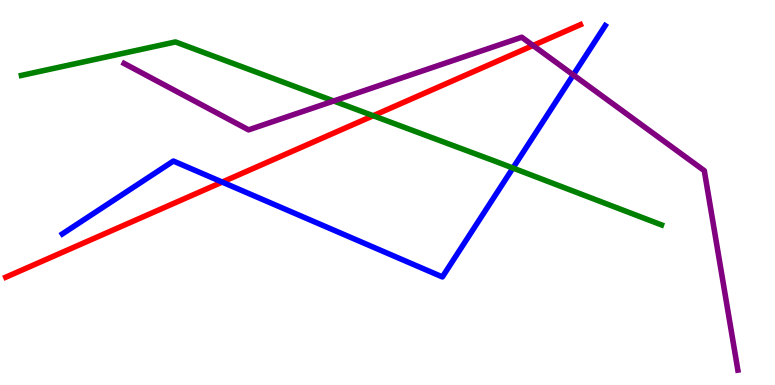[{'lines': ['blue', 'red'], 'intersections': [{'x': 2.87, 'y': 5.27}]}, {'lines': ['green', 'red'], 'intersections': [{'x': 4.82, 'y': 6.99}]}, {'lines': ['purple', 'red'], 'intersections': [{'x': 6.88, 'y': 8.82}]}, {'lines': ['blue', 'green'], 'intersections': [{'x': 6.62, 'y': 5.64}]}, {'lines': ['blue', 'purple'], 'intersections': [{'x': 7.4, 'y': 8.05}]}, {'lines': ['green', 'purple'], 'intersections': [{'x': 4.31, 'y': 7.38}]}]